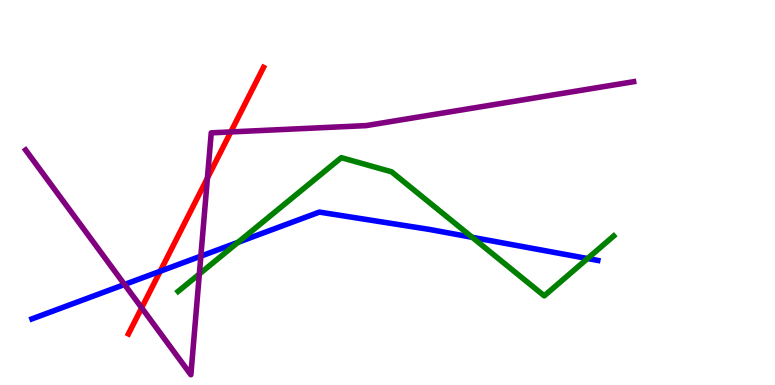[{'lines': ['blue', 'red'], 'intersections': [{'x': 2.07, 'y': 2.95}]}, {'lines': ['green', 'red'], 'intersections': []}, {'lines': ['purple', 'red'], 'intersections': [{'x': 1.83, 'y': 2.0}, {'x': 2.68, 'y': 5.37}, {'x': 2.98, 'y': 6.57}]}, {'lines': ['blue', 'green'], 'intersections': [{'x': 3.07, 'y': 3.71}, {'x': 6.09, 'y': 3.84}, {'x': 7.58, 'y': 3.29}]}, {'lines': ['blue', 'purple'], 'intersections': [{'x': 1.61, 'y': 2.61}, {'x': 2.59, 'y': 3.35}]}, {'lines': ['green', 'purple'], 'intersections': [{'x': 2.57, 'y': 2.88}]}]